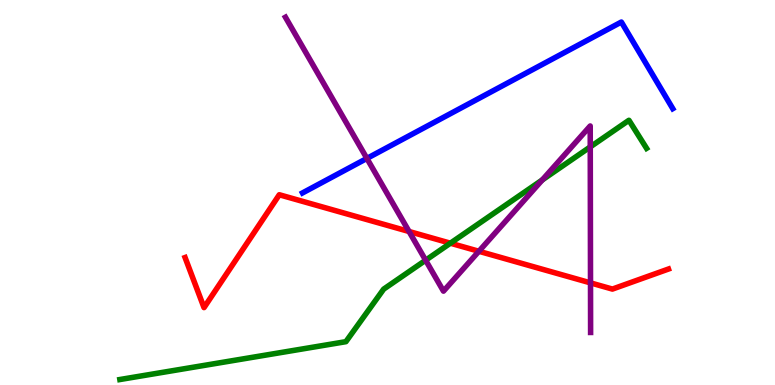[{'lines': ['blue', 'red'], 'intersections': []}, {'lines': ['green', 'red'], 'intersections': [{'x': 5.81, 'y': 3.68}]}, {'lines': ['purple', 'red'], 'intersections': [{'x': 5.28, 'y': 3.99}, {'x': 6.18, 'y': 3.47}, {'x': 7.62, 'y': 2.65}]}, {'lines': ['blue', 'green'], 'intersections': []}, {'lines': ['blue', 'purple'], 'intersections': [{'x': 4.73, 'y': 5.89}]}, {'lines': ['green', 'purple'], 'intersections': [{'x': 5.49, 'y': 3.24}, {'x': 7.0, 'y': 5.33}, {'x': 7.62, 'y': 6.18}]}]